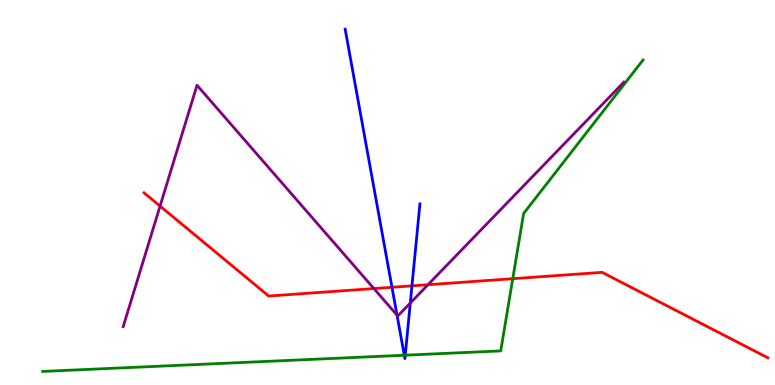[{'lines': ['blue', 'red'], 'intersections': [{'x': 5.06, 'y': 2.54}, {'x': 5.32, 'y': 2.58}]}, {'lines': ['green', 'red'], 'intersections': [{'x': 6.62, 'y': 2.76}]}, {'lines': ['purple', 'red'], 'intersections': [{'x': 2.07, 'y': 4.65}, {'x': 4.82, 'y': 2.5}, {'x': 5.52, 'y': 2.6}]}, {'lines': ['blue', 'green'], 'intersections': [{'x': 5.22, 'y': 0.773}, {'x': 5.23, 'y': 0.774}]}, {'lines': ['blue', 'purple'], 'intersections': [{'x': 5.12, 'y': 1.81}, {'x': 5.29, 'y': 2.13}]}, {'lines': ['green', 'purple'], 'intersections': []}]